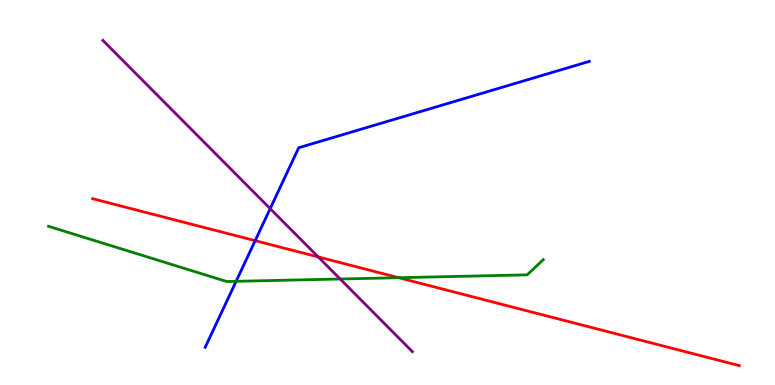[{'lines': ['blue', 'red'], 'intersections': [{'x': 3.29, 'y': 3.75}]}, {'lines': ['green', 'red'], 'intersections': [{'x': 5.14, 'y': 2.79}]}, {'lines': ['purple', 'red'], 'intersections': [{'x': 4.11, 'y': 3.33}]}, {'lines': ['blue', 'green'], 'intersections': [{'x': 3.05, 'y': 2.69}]}, {'lines': ['blue', 'purple'], 'intersections': [{'x': 3.49, 'y': 4.58}]}, {'lines': ['green', 'purple'], 'intersections': [{'x': 4.39, 'y': 2.75}]}]